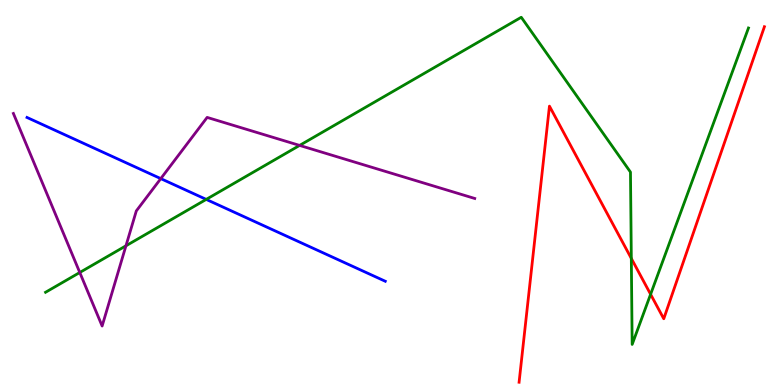[{'lines': ['blue', 'red'], 'intersections': []}, {'lines': ['green', 'red'], 'intersections': [{'x': 8.15, 'y': 3.29}, {'x': 8.39, 'y': 2.36}]}, {'lines': ['purple', 'red'], 'intersections': []}, {'lines': ['blue', 'green'], 'intersections': [{'x': 2.66, 'y': 4.82}]}, {'lines': ['blue', 'purple'], 'intersections': [{'x': 2.07, 'y': 5.36}]}, {'lines': ['green', 'purple'], 'intersections': [{'x': 1.03, 'y': 2.92}, {'x': 1.63, 'y': 3.62}, {'x': 3.87, 'y': 6.22}]}]